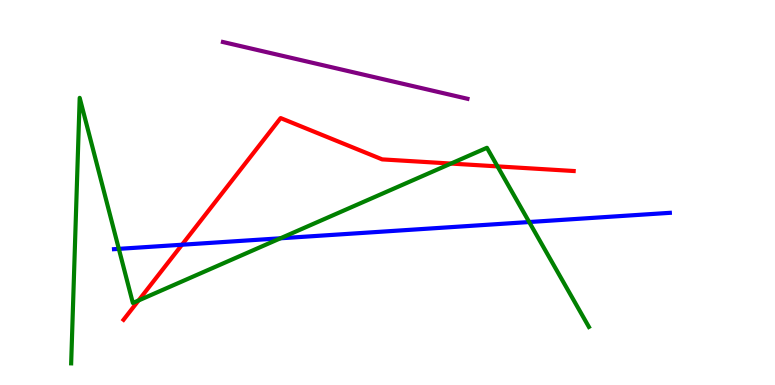[{'lines': ['blue', 'red'], 'intersections': [{'x': 2.35, 'y': 3.64}]}, {'lines': ['green', 'red'], 'intersections': [{'x': 1.79, 'y': 2.2}, {'x': 5.82, 'y': 5.75}, {'x': 6.42, 'y': 5.68}]}, {'lines': ['purple', 'red'], 'intersections': []}, {'lines': ['blue', 'green'], 'intersections': [{'x': 1.53, 'y': 3.54}, {'x': 3.62, 'y': 3.81}, {'x': 6.83, 'y': 4.23}]}, {'lines': ['blue', 'purple'], 'intersections': []}, {'lines': ['green', 'purple'], 'intersections': []}]